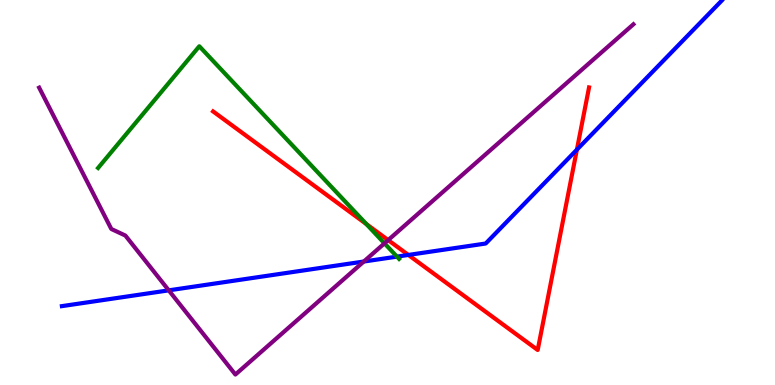[{'lines': ['blue', 'red'], 'intersections': [{'x': 5.27, 'y': 3.38}, {'x': 7.44, 'y': 6.11}]}, {'lines': ['green', 'red'], 'intersections': [{'x': 4.73, 'y': 4.18}]}, {'lines': ['purple', 'red'], 'intersections': [{'x': 5.01, 'y': 3.76}]}, {'lines': ['blue', 'green'], 'intersections': [{'x': 5.12, 'y': 3.33}]}, {'lines': ['blue', 'purple'], 'intersections': [{'x': 2.18, 'y': 2.46}, {'x': 4.69, 'y': 3.21}]}, {'lines': ['green', 'purple'], 'intersections': [{'x': 4.96, 'y': 3.68}]}]